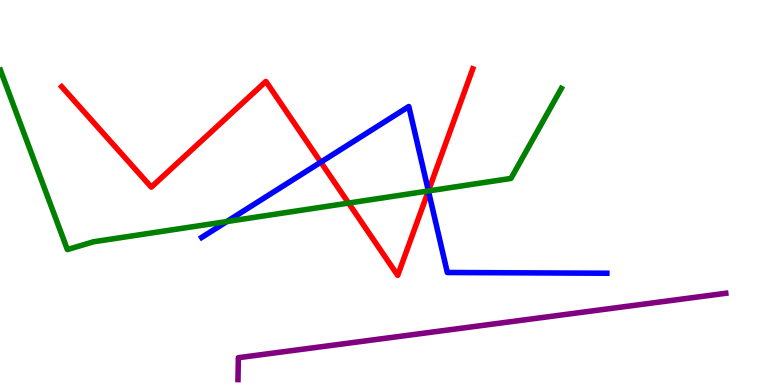[{'lines': ['blue', 'red'], 'intersections': [{'x': 4.14, 'y': 5.79}, {'x': 5.53, 'y': 5.04}]}, {'lines': ['green', 'red'], 'intersections': [{'x': 4.5, 'y': 4.73}, {'x': 5.53, 'y': 5.04}]}, {'lines': ['purple', 'red'], 'intersections': []}, {'lines': ['blue', 'green'], 'intersections': [{'x': 2.93, 'y': 4.25}, {'x': 5.53, 'y': 5.04}]}, {'lines': ['blue', 'purple'], 'intersections': []}, {'lines': ['green', 'purple'], 'intersections': []}]